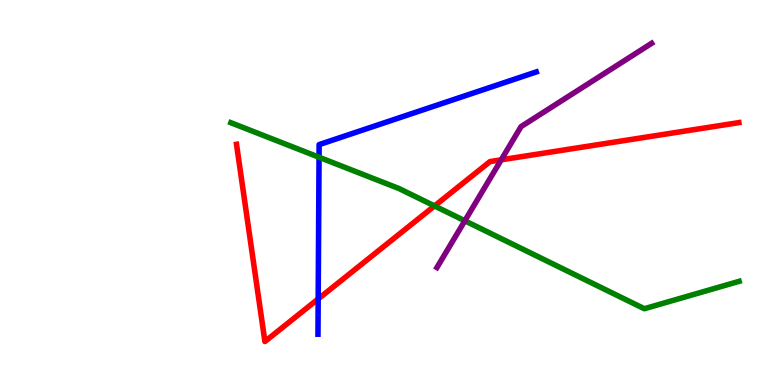[{'lines': ['blue', 'red'], 'intersections': [{'x': 4.11, 'y': 2.24}]}, {'lines': ['green', 'red'], 'intersections': [{'x': 5.61, 'y': 4.65}]}, {'lines': ['purple', 'red'], 'intersections': [{'x': 6.47, 'y': 5.85}]}, {'lines': ['blue', 'green'], 'intersections': [{'x': 4.12, 'y': 5.92}]}, {'lines': ['blue', 'purple'], 'intersections': []}, {'lines': ['green', 'purple'], 'intersections': [{'x': 6.0, 'y': 4.27}]}]